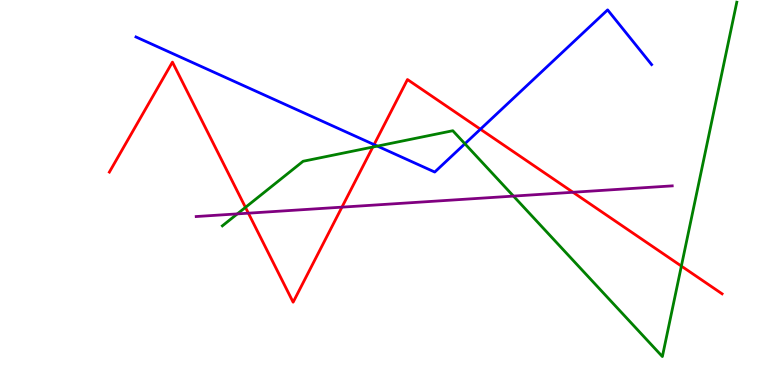[{'lines': ['blue', 'red'], 'intersections': [{'x': 4.83, 'y': 6.24}, {'x': 6.2, 'y': 6.64}]}, {'lines': ['green', 'red'], 'intersections': [{'x': 3.17, 'y': 4.61}, {'x': 4.81, 'y': 6.18}, {'x': 8.79, 'y': 3.09}]}, {'lines': ['purple', 'red'], 'intersections': [{'x': 3.2, 'y': 4.46}, {'x': 4.41, 'y': 4.62}, {'x': 7.39, 'y': 5.01}]}, {'lines': ['blue', 'green'], 'intersections': [{'x': 4.87, 'y': 6.2}, {'x': 6.0, 'y': 6.27}]}, {'lines': ['blue', 'purple'], 'intersections': []}, {'lines': ['green', 'purple'], 'intersections': [{'x': 3.06, 'y': 4.44}, {'x': 6.63, 'y': 4.91}]}]